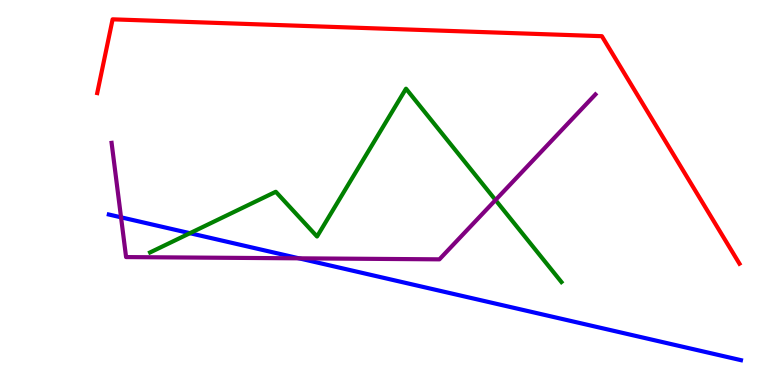[{'lines': ['blue', 'red'], 'intersections': []}, {'lines': ['green', 'red'], 'intersections': []}, {'lines': ['purple', 'red'], 'intersections': []}, {'lines': ['blue', 'green'], 'intersections': [{'x': 2.45, 'y': 3.94}]}, {'lines': ['blue', 'purple'], 'intersections': [{'x': 1.56, 'y': 4.36}, {'x': 3.86, 'y': 3.29}]}, {'lines': ['green', 'purple'], 'intersections': [{'x': 6.39, 'y': 4.8}]}]